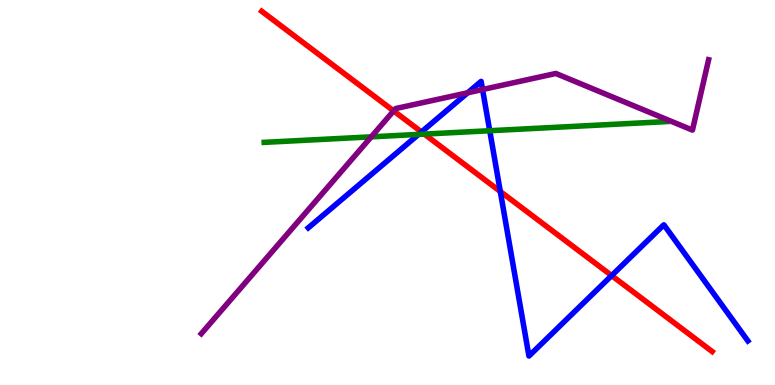[{'lines': ['blue', 'red'], 'intersections': [{'x': 5.44, 'y': 6.57}, {'x': 6.46, 'y': 5.03}, {'x': 7.89, 'y': 2.84}]}, {'lines': ['green', 'red'], 'intersections': [{'x': 5.48, 'y': 6.52}]}, {'lines': ['purple', 'red'], 'intersections': [{'x': 5.08, 'y': 7.12}]}, {'lines': ['blue', 'green'], 'intersections': [{'x': 5.4, 'y': 6.51}, {'x': 6.32, 'y': 6.6}]}, {'lines': ['blue', 'purple'], 'intersections': [{'x': 6.03, 'y': 7.59}, {'x': 6.23, 'y': 7.67}]}, {'lines': ['green', 'purple'], 'intersections': [{'x': 4.79, 'y': 6.45}]}]